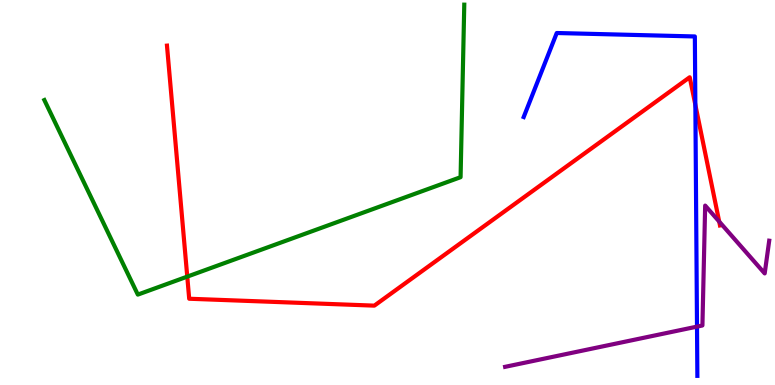[{'lines': ['blue', 'red'], 'intersections': [{'x': 8.97, 'y': 7.28}]}, {'lines': ['green', 'red'], 'intersections': [{'x': 2.42, 'y': 2.82}]}, {'lines': ['purple', 'red'], 'intersections': [{'x': 9.28, 'y': 4.25}]}, {'lines': ['blue', 'green'], 'intersections': []}, {'lines': ['blue', 'purple'], 'intersections': [{'x': 8.99, 'y': 1.52}]}, {'lines': ['green', 'purple'], 'intersections': []}]